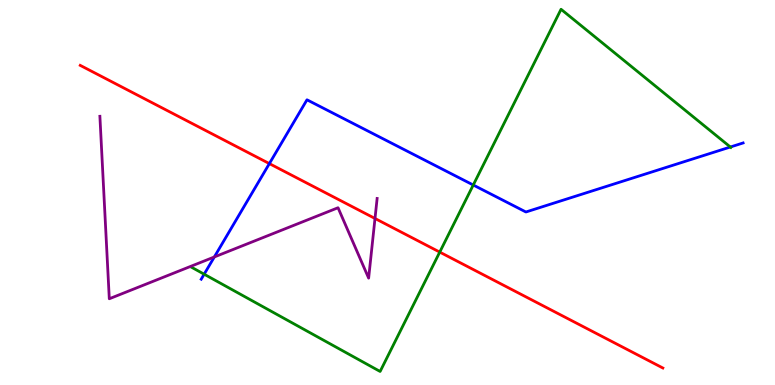[{'lines': ['blue', 'red'], 'intersections': [{'x': 3.48, 'y': 5.75}]}, {'lines': ['green', 'red'], 'intersections': [{'x': 5.67, 'y': 3.45}]}, {'lines': ['purple', 'red'], 'intersections': [{'x': 4.84, 'y': 4.33}]}, {'lines': ['blue', 'green'], 'intersections': [{'x': 2.63, 'y': 2.88}, {'x': 6.11, 'y': 5.19}, {'x': 9.42, 'y': 6.18}]}, {'lines': ['blue', 'purple'], 'intersections': [{'x': 2.77, 'y': 3.33}]}, {'lines': ['green', 'purple'], 'intersections': []}]